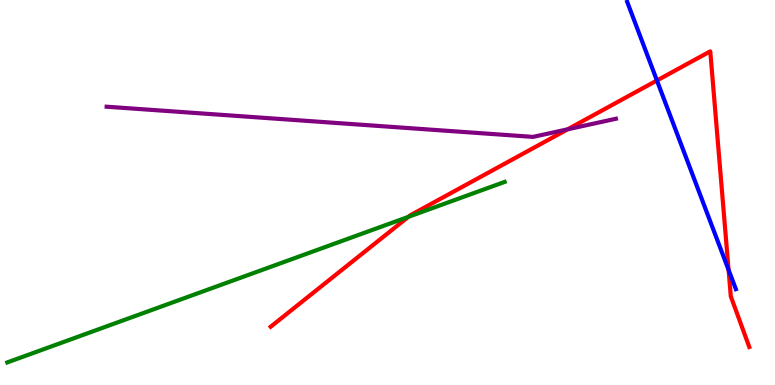[{'lines': ['blue', 'red'], 'intersections': [{'x': 8.48, 'y': 7.91}, {'x': 9.4, 'y': 2.99}]}, {'lines': ['green', 'red'], 'intersections': [{'x': 5.27, 'y': 4.37}]}, {'lines': ['purple', 'red'], 'intersections': [{'x': 7.32, 'y': 6.64}]}, {'lines': ['blue', 'green'], 'intersections': []}, {'lines': ['blue', 'purple'], 'intersections': []}, {'lines': ['green', 'purple'], 'intersections': []}]